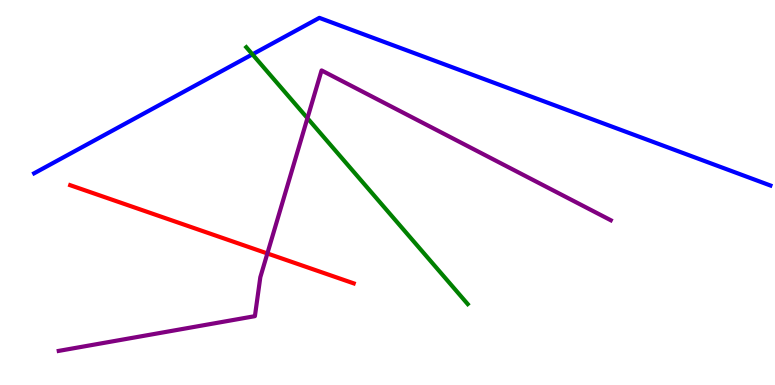[{'lines': ['blue', 'red'], 'intersections': []}, {'lines': ['green', 'red'], 'intersections': []}, {'lines': ['purple', 'red'], 'intersections': [{'x': 3.45, 'y': 3.42}]}, {'lines': ['blue', 'green'], 'intersections': [{'x': 3.26, 'y': 8.59}]}, {'lines': ['blue', 'purple'], 'intersections': []}, {'lines': ['green', 'purple'], 'intersections': [{'x': 3.97, 'y': 6.93}]}]